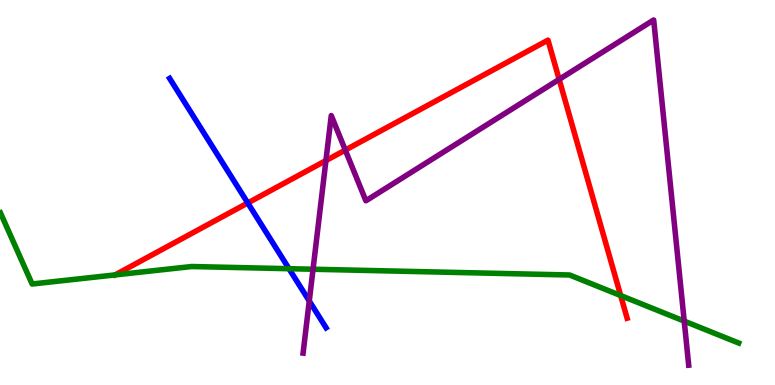[{'lines': ['blue', 'red'], 'intersections': [{'x': 3.2, 'y': 4.73}]}, {'lines': ['green', 'red'], 'intersections': [{'x': 8.01, 'y': 2.32}]}, {'lines': ['purple', 'red'], 'intersections': [{'x': 4.21, 'y': 5.83}, {'x': 4.46, 'y': 6.1}, {'x': 7.21, 'y': 7.94}]}, {'lines': ['blue', 'green'], 'intersections': [{'x': 3.73, 'y': 3.02}]}, {'lines': ['blue', 'purple'], 'intersections': [{'x': 3.99, 'y': 2.18}]}, {'lines': ['green', 'purple'], 'intersections': [{'x': 4.04, 'y': 3.01}, {'x': 8.83, 'y': 1.66}]}]